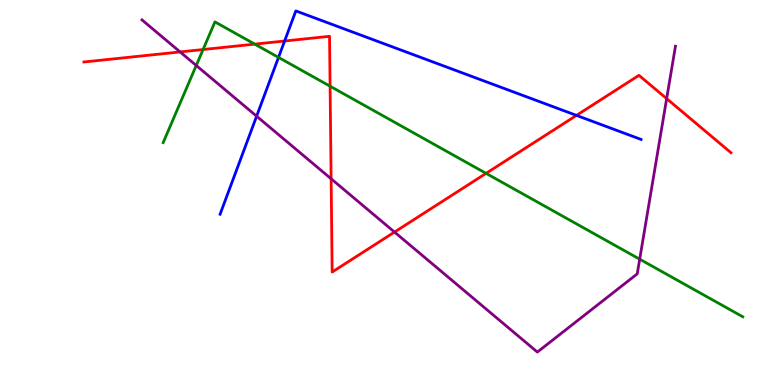[{'lines': ['blue', 'red'], 'intersections': [{'x': 3.67, 'y': 8.93}, {'x': 7.44, 'y': 7.0}]}, {'lines': ['green', 'red'], 'intersections': [{'x': 2.62, 'y': 8.71}, {'x': 3.29, 'y': 8.85}, {'x': 4.26, 'y': 7.76}, {'x': 6.27, 'y': 5.5}]}, {'lines': ['purple', 'red'], 'intersections': [{'x': 2.32, 'y': 8.65}, {'x': 4.27, 'y': 5.36}, {'x': 5.09, 'y': 3.97}, {'x': 8.6, 'y': 7.44}]}, {'lines': ['blue', 'green'], 'intersections': [{'x': 3.59, 'y': 8.51}]}, {'lines': ['blue', 'purple'], 'intersections': [{'x': 3.31, 'y': 6.98}]}, {'lines': ['green', 'purple'], 'intersections': [{'x': 2.53, 'y': 8.3}, {'x': 8.25, 'y': 3.27}]}]